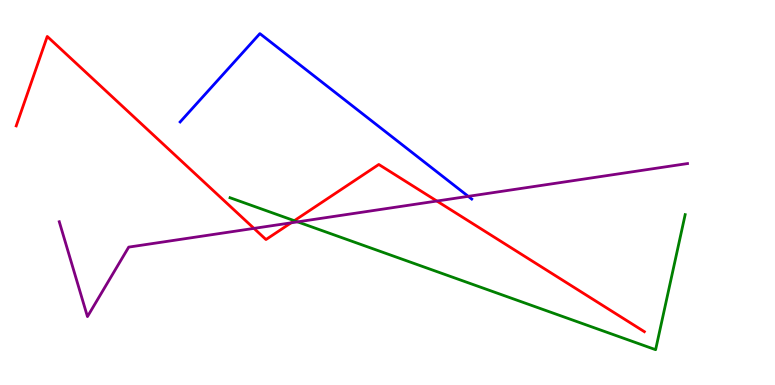[{'lines': ['blue', 'red'], 'intersections': []}, {'lines': ['green', 'red'], 'intersections': [{'x': 3.8, 'y': 4.27}]}, {'lines': ['purple', 'red'], 'intersections': [{'x': 3.28, 'y': 4.07}, {'x': 3.76, 'y': 4.21}, {'x': 5.64, 'y': 4.78}]}, {'lines': ['blue', 'green'], 'intersections': []}, {'lines': ['blue', 'purple'], 'intersections': [{'x': 6.04, 'y': 4.9}]}, {'lines': ['green', 'purple'], 'intersections': [{'x': 3.84, 'y': 4.24}]}]